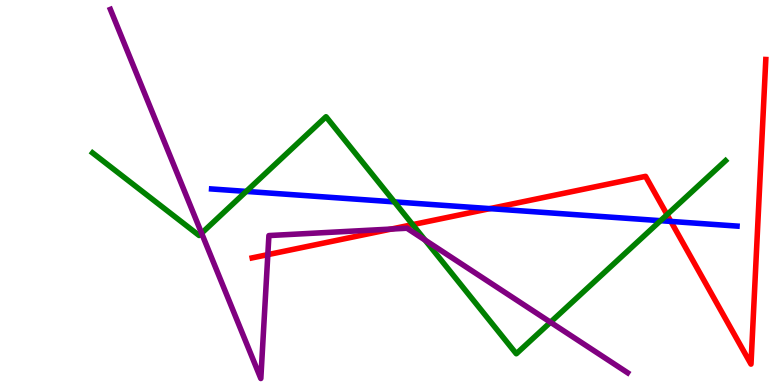[{'lines': ['blue', 'red'], 'intersections': [{'x': 6.32, 'y': 4.58}, {'x': 8.66, 'y': 4.25}]}, {'lines': ['green', 'red'], 'intersections': [{'x': 5.32, 'y': 4.17}, {'x': 8.61, 'y': 4.42}]}, {'lines': ['purple', 'red'], 'intersections': [{'x': 3.46, 'y': 3.39}, {'x': 5.05, 'y': 4.05}]}, {'lines': ['blue', 'green'], 'intersections': [{'x': 3.18, 'y': 5.03}, {'x': 5.09, 'y': 4.76}, {'x': 8.52, 'y': 4.27}]}, {'lines': ['blue', 'purple'], 'intersections': []}, {'lines': ['green', 'purple'], 'intersections': [{'x': 2.6, 'y': 3.94}, {'x': 5.48, 'y': 3.76}, {'x': 7.1, 'y': 1.63}]}]